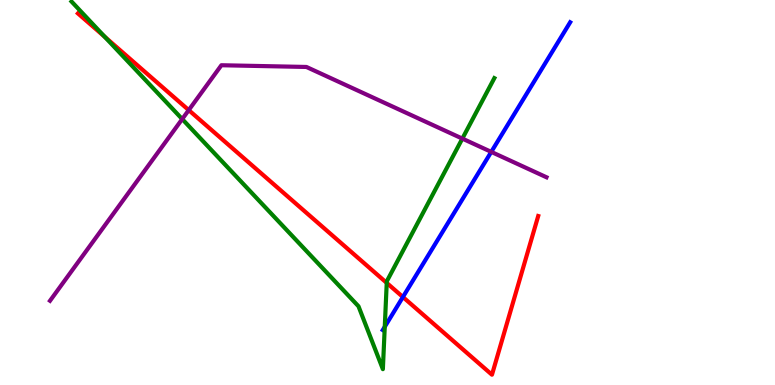[{'lines': ['blue', 'red'], 'intersections': [{'x': 5.2, 'y': 2.29}]}, {'lines': ['green', 'red'], 'intersections': [{'x': 1.35, 'y': 9.04}, {'x': 4.99, 'y': 2.65}]}, {'lines': ['purple', 'red'], 'intersections': [{'x': 2.44, 'y': 7.14}]}, {'lines': ['blue', 'green'], 'intersections': [{'x': 4.96, 'y': 1.51}]}, {'lines': ['blue', 'purple'], 'intersections': [{'x': 6.34, 'y': 6.05}]}, {'lines': ['green', 'purple'], 'intersections': [{'x': 2.35, 'y': 6.91}, {'x': 5.97, 'y': 6.4}]}]